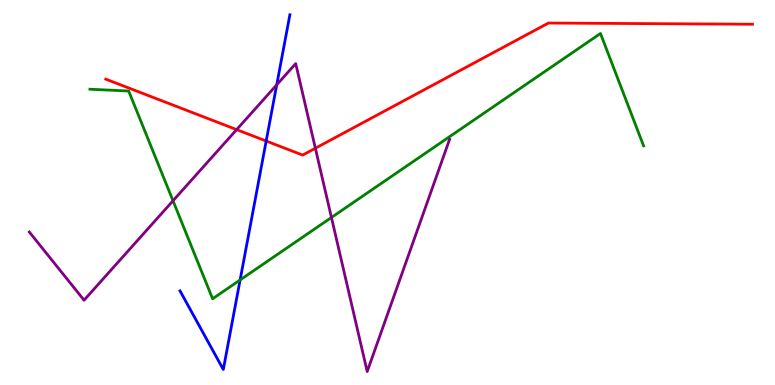[{'lines': ['blue', 'red'], 'intersections': [{'x': 3.43, 'y': 6.34}]}, {'lines': ['green', 'red'], 'intersections': []}, {'lines': ['purple', 'red'], 'intersections': [{'x': 3.05, 'y': 6.63}, {'x': 4.07, 'y': 6.15}]}, {'lines': ['blue', 'green'], 'intersections': [{'x': 3.1, 'y': 2.73}]}, {'lines': ['blue', 'purple'], 'intersections': [{'x': 3.57, 'y': 7.8}]}, {'lines': ['green', 'purple'], 'intersections': [{'x': 2.23, 'y': 4.79}, {'x': 4.28, 'y': 4.35}]}]